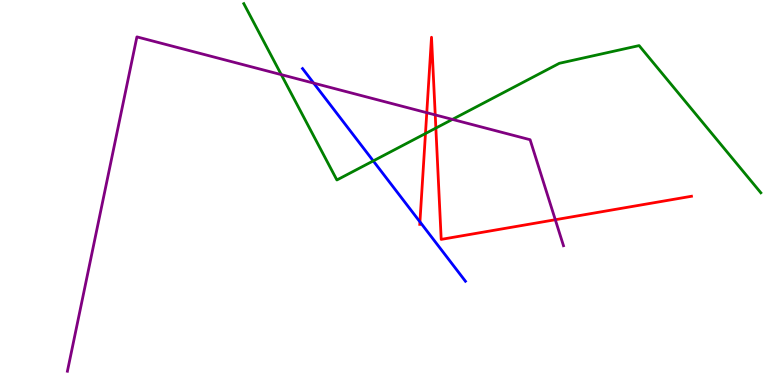[{'lines': ['blue', 'red'], 'intersections': [{'x': 5.42, 'y': 4.24}]}, {'lines': ['green', 'red'], 'intersections': [{'x': 5.49, 'y': 6.53}, {'x': 5.62, 'y': 6.67}]}, {'lines': ['purple', 'red'], 'intersections': [{'x': 5.51, 'y': 7.07}, {'x': 5.62, 'y': 7.02}, {'x': 7.17, 'y': 4.29}]}, {'lines': ['blue', 'green'], 'intersections': [{'x': 4.82, 'y': 5.82}]}, {'lines': ['blue', 'purple'], 'intersections': [{'x': 4.05, 'y': 7.84}]}, {'lines': ['green', 'purple'], 'intersections': [{'x': 3.63, 'y': 8.06}, {'x': 5.84, 'y': 6.9}]}]